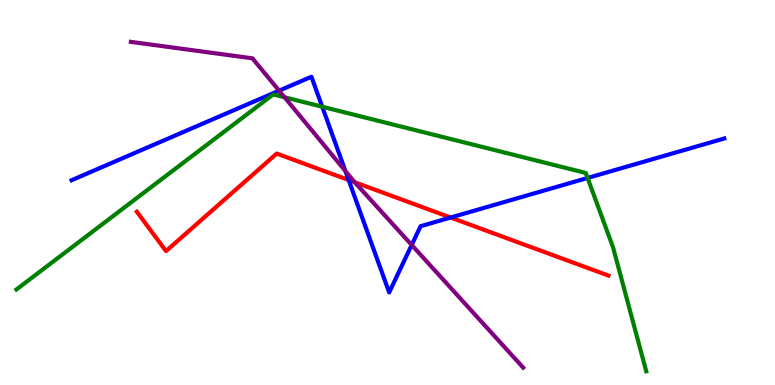[{'lines': ['blue', 'red'], 'intersections': [{'x': 4.5, 'y': 5.32}, {'x': 5.81, 'y': 4.35}]}, {'lines': ['green', 'red'], 'intersections': []}, {'lines': ['purple', 'red'], 'intersections': [{'x': 4.58, 'y': 5.27}]}, {'lines': ['blue', 'green'], 'intersections': [{'x': 4.16, 'y': 7.23}, {'x': 7.58, 'y': 5.38}]}, {'lines': ['blue', 'purple'], 'intersections': [{'x': 3.6, 'y': 7.64}, {'x': 4.46, 'y': 5.56}, {'x': 5.31, 'y': 3.64}]}, {'lines': ['green', 'purple'], 'intersections': [{'x': 3.67, 'y': 7.47}]}]